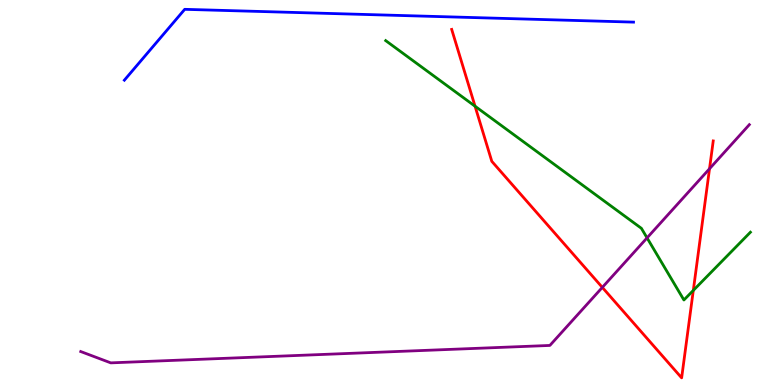[{'lines': ['blue', 'red'], 'intersections': []}, {'lines': ['green', 'red'], 'intersections': [{'x': 6.13, 'y': 7.24}, {'x': 8.95, 'y': 2.46}]}, {'lines': ['purple', 'red'], 'intersections': [{'x': 7.77, 'y': 2.54}, {'x': 9.16, 'y': 5.62}]}, {'lines': ['blue', 'green'], 'intersections': []}, {'lines': ['blue', 'purple'], 'intersections': []}, {'lines': ['green', 'purple'], 'intersections': [{'x': 8.35, 'y': 3.82}]}]